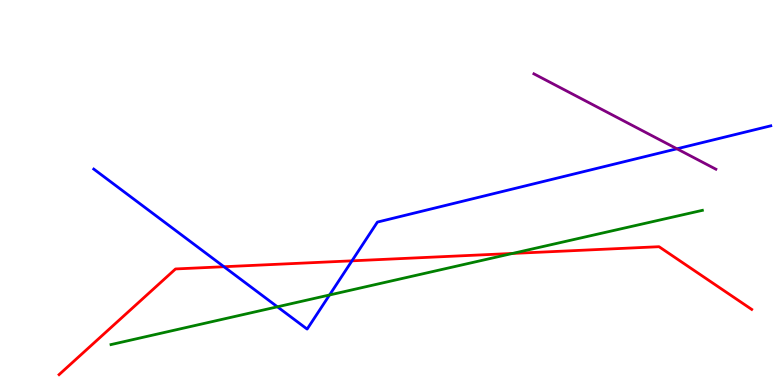[{'lines': ['blue', 'red'], 'intersections': [{'x': 2.89, 'y': 3.07}, {'x': 4.54, 'y': 3.23}]}, {'lines': ['green', 'red'], 'intersections': [{'x': 6.61, 'y': 3.42}]}, {'lines': ['purple', 'red'], 'intersections': []}, {'lines': ['blue', 'green'], 'intersections': [{'x': 3.58, 'y': 2.03}, {'x': 4.25, 'y': 2.34}]}, {'lines': ['blue', 'purple'], 'intersections': [{'x': 8.73, 'y': 6.14}]}, {'lines': ['green', 'purple'], 'intersections': []}]